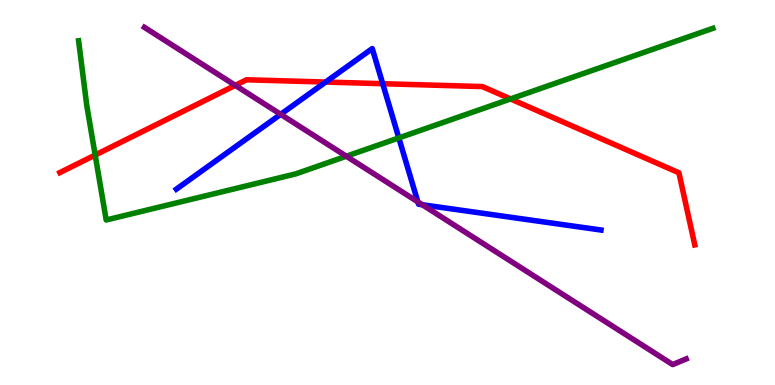[{'lines': ['blue', 'red'], 'intersections': [{'x': 4.2, 'y': 7.87}, {'x': 4.94, 'y': 7.83}]}, {'lines': ['green', 'red'], 'intersections': [{'x': 1.23, 'y': 5.97}, {'x': 6.59, 'y': 7.43}]}, {'lines': ['purple', 'red'], 'intersections': [{'x': 3.04, 'y': 7.78}]}, {'lines': ['blue', 'green'], 'intersections': [{'x': 5.15, 'y': 6.42}]}, {'lines': ['blue', 'purple'], 'intersections': [{'x': 3.62, 'y': 7.03}, {'x': 5.39, 'y': 4.76}, {'x': 5.45, 'y': 4.68}]}, {'lines': ['green', 'purple'], 'intersections': [{'x': 4.47, 'y': 5.94}]}]